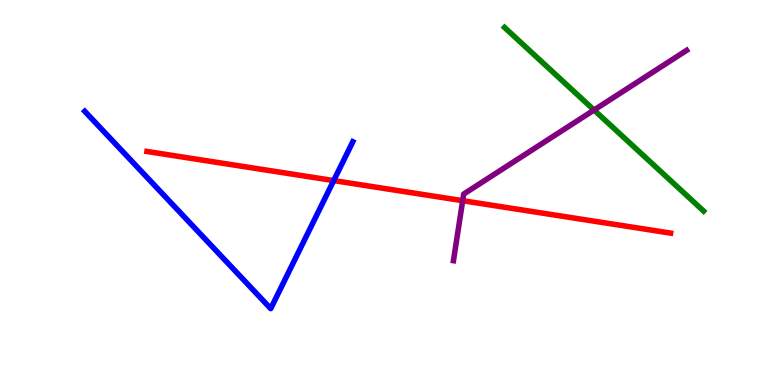[{'lines': ['blue', 'red'], 'intersections': [{'x': 4.31, 'y': 5.31}]}, {'lines': ['green', 'red'], 'intersections': []}, {'lines': ['purple', 'red'], 'intersections': [{'x': 5.97, 'y': 4.79}]}, {'lines': ['blue', 'green'], 'intersections': []}, {'lines': ['blue', 'purple'], 'intersections': []}, {'lines': ['green', 'purple'], 'intersections': [{'x': 7.67, 'y': 7.14}]}]